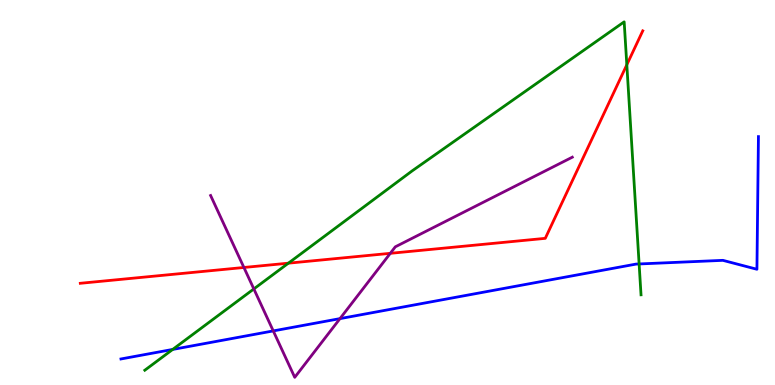[{'lines': ['blue', 'red'], 'intersections': []}, {'lines': ['green', 'red'], 'intersections': [{'x': 3.72, 'y': 3.16}, {'x': 8.09, 'y': 8.32}]}, {'lines': ['purple', 'red'], 'intersections': [{'x': 3.15, 'y': 3.05}, {'x': 5.04, 'y': 3.42}]}, {'lines': ['blue', 'green'], 'intersections': [{'x': 2.23, 'y': 0.924}, {'x': 8.25, 'y': 3.14}]}, {'lines': ['blue', 'purple'], 'intersections': [{'x': 3.53, 'y': 1.4}, {'x': 4.39, 'y': 1.72}]}, {'lines': ['green', 'purple'], 'intersections': [{'x': 3.28, 'y': 2.5}]}]